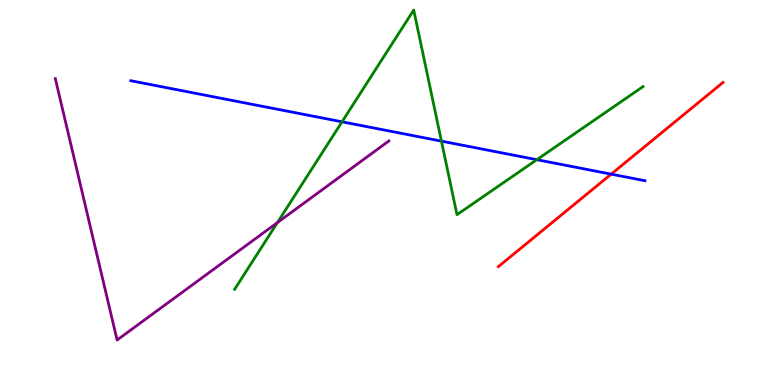[{'lines': ['blue', 'red'], 'intersections': [{'x': 7.89, 'y': 5.48}]}, {'lines': ['green', 'red'], 'intersections': []}, {'lines': ['purple', 'red'], 'intersections': []}, {'lines': ['blue', 'green'], 'intersections': [{'x': 4.41, 'y': 6.84}, {'x': 5.7, 'y': 6.33}, {'x': 6.93, 'y': 5.85}]}, {'lines': ['blue', 'purple'], 'intersections': []}, {'lines': ['green', 'purple'], 'intersections': [{'x': 3.58, 'y': 4.22}]}]